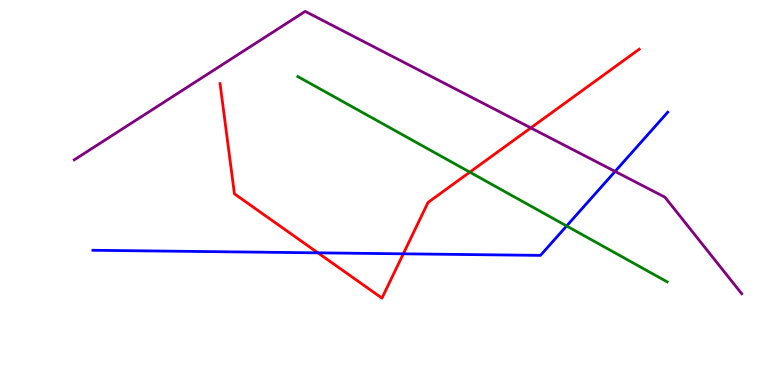[{'lines': ['blue', 'red'], 'intersections': [{'x': 4.1, 'y': 3.43}, {'x': 5.2, 'y': 3.41}]}, {'lines': ['green', 'red'], 'intersections': [{'x': 6.06, 'y': 5.53}]}, {'lines': ['purple', 'red'], 'intersections': [{'x': 6.85, 'y': 6.68}]}, {'lines': ['blue', 'green'], 'intersections': [{'x': 7.31, 'y': 4.13}]}, {'lines': ['blue', 'purple'], 'intersections': [{'x': 7.94, 'y': 5.55}]}, {'lines': ['green', 'purple'], 'intersections': []}]